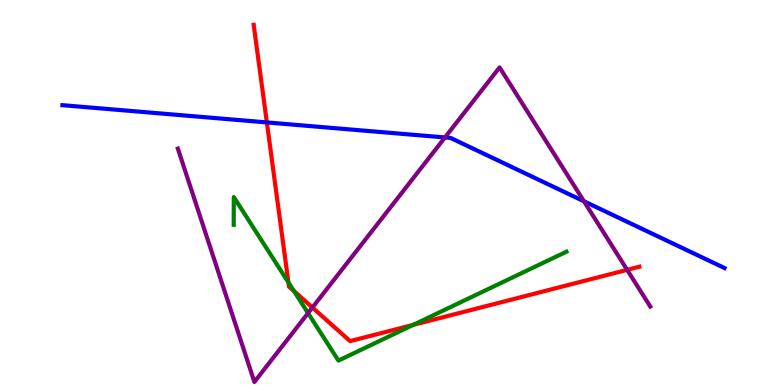[{'lines': ['blue', 'red'], 'intersections': [{'x': 3.44, 'y': 6.82}]}, {'lines': ['green', 'red'], 'intersections': [{'x': 3.72, 'y': 2.66}, {'x': 3.79, 'y': 2.44}, {'x': 5.33, 'y': 1.56}]}, {'lines': ['purple', 'red'], 'intersections': [{'x': 4.03, 'y': 2.01}, {'x': 8.09, 'y': 2.99}]}, {'lines': ['blue', 'green'], 'intersections': []}, {'lines': ['blue', 'purple'], 'intersections': [{'x': 5.74, 'y': 6.43}, {'x': 7.53, 'y': 4.77}]}, {'lines': ['green', 'purple'], 'intersections': [{'x': 3.97, 'y': 1.87}]}]